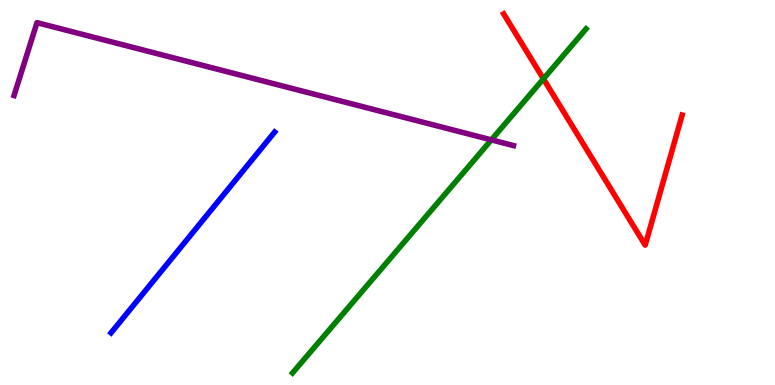[{'lines': ['blue', 'red'], 'intersections': []}, {'lines': ['green', 'red'], 'intersections': [{'x': 7.01, 'y': 7.95}]}, {'lines': ['purple', 'red'], 'intersections': []}, {'lines': ['blue', 'green'], 'intersections': []}, {'lines': ['blue', 'purple'], 'intersections': []}, {'lines': ['green', 'purple'], 'intersections': [{'x': 6.34, 'y': 6.37}]}]